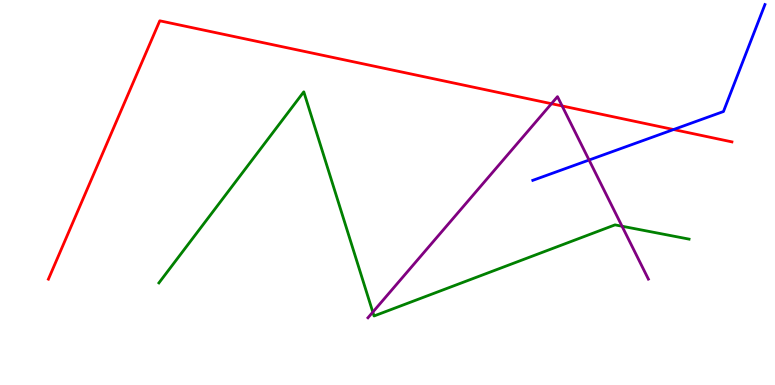[{'lines': ['blue', 'red'], 'intersections': [{'x': 8.69, 'y': 6.64}]}, {'lines': ['green', 'red'], 'intersections': []}, {'lines': ['purple', 'red'], 'intersections': [{'x': 7.12, 'y': 7.31}, {'x': 7.25, 'y': 7.25}]}, {'lines': ['blue', 'green'], 'intersections': []}, {'lines': ['blue', 'purple'], 'intersections': [{'x': 7.6, 'y': 5.84}]}, {'lines': ['green', 'purple'], 'intersections': [{'x': 4.81, 'y': 1.89}, {'x': 8.03, 'y': 4.12}]}]